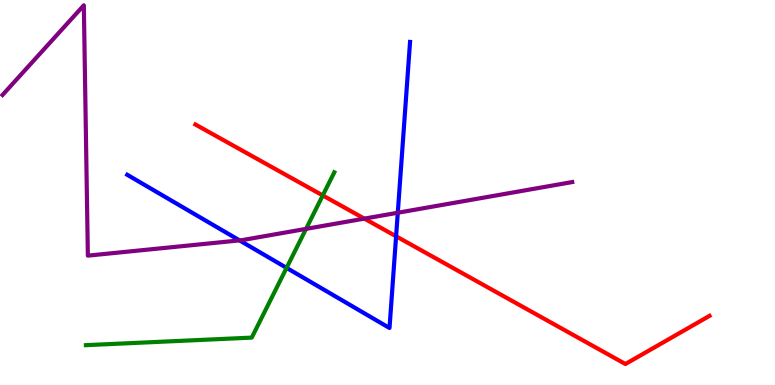[{'lines': ['blue', 'red'], 'intersections': [{'x': 5.11, 'y': 3.86}]}, {'lines': ['green', 'red'], 'intersections': [{'x': 4.16, 'y': 4.92}]}, {'lines': ['purple', 'red'], 'intersections': [{'x': 4.7, 'y': 4.32}]}, {'lines': ['blue', 'green'], 'intersections': [{'x': 3.7, 'y': 3.04}]}, {'lines': ['blue', 'purple'], 'intersections': [{'x': 3.09, 'y': 3.76}, {'x': 5.13, 'y': 4.47}]}, {'lines': ['green', 'purple'], 'intersections': [{'x': 3.95, 'y': 4.06}]}]